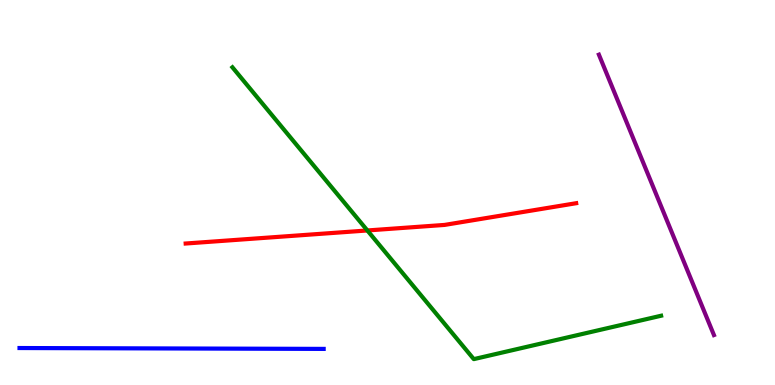[{'lines': ['blue', 'red'], 'intersections': []}, {'lines': ['green', 'red'], 'intersections': [{'x': 4.74, 'y': 4.01}]}, {'lines': ['purple', 'red'], 'intersections': []}, {'lines': ['blue', 'green'], 'intersections': []}, {'lines': ['blue', 'purple'], 'intersections': []}, {'lines': ['green', 'purple'], 'intersections': []}]